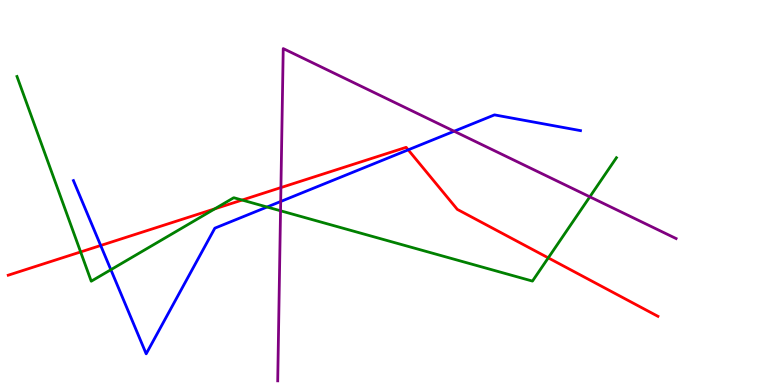[{'lines': ['blue', 'red'], 'intersections': [{'x': 1.3, 'y': 3.62}, {'x': 5.27, 'y': 6.11}]}, {'lines': ['green', 'red'], 'intersections': [{'x': 1.04, 'y': 3.46}, {'x': 2.77, 'y': 4.58}, {'x': 3.12, 'y': 4.8}, {'x': 7.07, 'y': 3.3}]}, {'lines': ['purple', 'red'], 'intersections': [{'x': 3.62, 'y': 5.13}]}, {'lines': ['blue', 'green'], 'intersections': [{'x': 1.43, 'y': 2.99}, {'x': 3.45, 'y': 4.62}]}, {'lines': ['blue', 'purple'], 'intersections': [{'x': 3.62, 'y': 4.77}, {'x': 5.86, 'y': 6.59}]}, {'lines': ['green', 'purple'], 'intersections': [{'x': 3.62, 'y': 4.53}, {'x': 7.61, 'y': 4.89}]}]